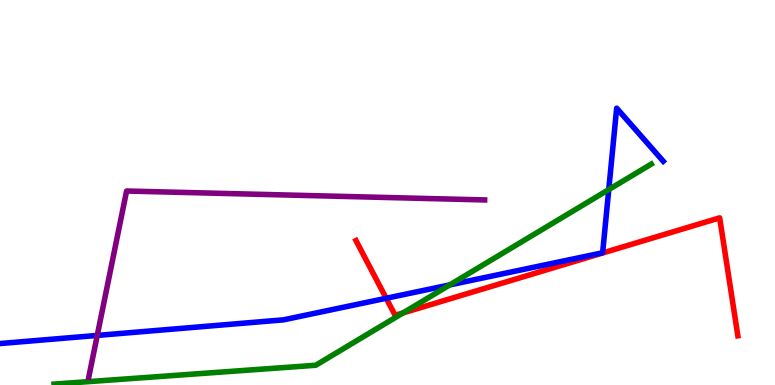[{'lines': ['blue', 'red'], 'intersections': [{'x': 4.98, 'y': 2.25}]}, {'lines': ['green', 'red'], 'intersections': [{'x': 5.2, 'y': 1.87}]}, {'lines': ['purple', 'red'], 'intersections': []}, {'lines': ['blue', 'green'], 'intersections': [{'x': 5.8, 'y': 2.6}, {'x': 7.85, 'y': 5.08}]}, {'lines': ['blue', 'purple'], 'intersections': [{'x': 1.25, 'y': 1.29}]}, {'lines': ['green', 'purple'], 'intersections': []}]